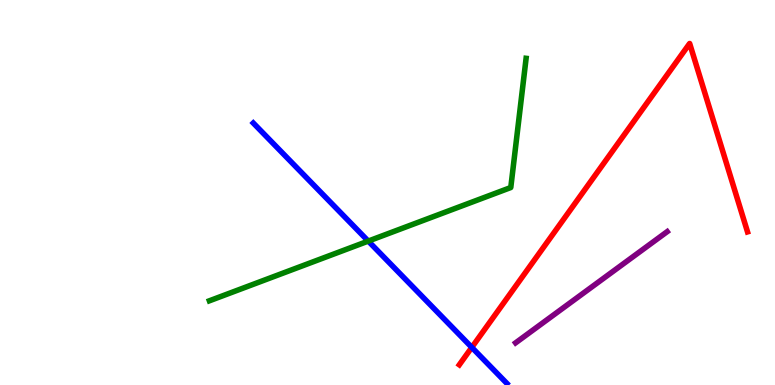[{'lines': ['blue', 'red'], 'intersections': [{'x': 6.09, 'y': 0.977}]}, {'lines': ['green', 'red'], 'intersections': []}, {'lines': ['purple', 'red'], 'intersections': []}, {'lines': ['blue', 'green'], 'intersections': [{'x': 4.75, 'y': 3.74}]}, {'lines': ['blue', 'purple'], 'intersections': []}, {'lines': ['green', 'purple'], 'intersections': []}]